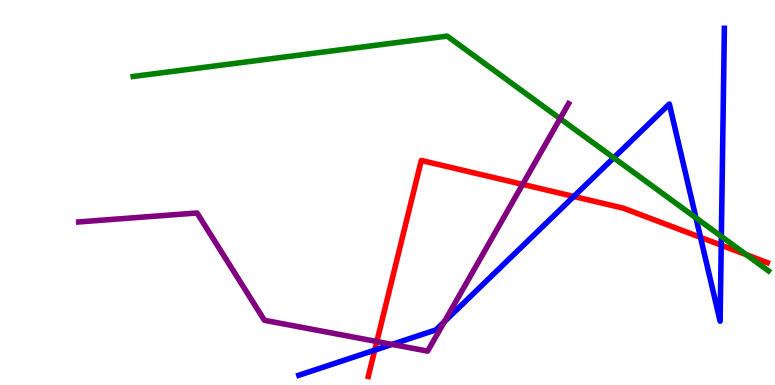[{'lines': ['blue', 'red'], 'intersections': [{'x': 4.84, 'y': 0.905}, {'x': 7.4, 'y': 4.9}, {'x': 9.04, 'y': 3.83}, {'x': 9.31, 'y': 3.63}]}, {'lines': ['green', 'red'], 'intersections': [{'x': 9.63, 'y': 3.38}]}, {'lines': ['purple', 'red'], 'intersections': [{'x': 4.86, 'y': 1.13}, {'x': 6.74, 'y': 5.21}]}, {'lines': ['blue', 'green'], 'intersections': [{'x': 7.92, 'y': 5.9}, {'x': 8.98, 'y': 4.34}, {'x': 9.31, 'y': 3.86}]}, {'lines': ['blue', 'purple'], 'intersections': [{'x': 5.06, 'y': 1.05}, {'x': 5.73, 'y': 1.65}]}, {'lines': ['green', 'purple'], 'intersections': [{'x': 7.23, 'y': 6.92}]}]